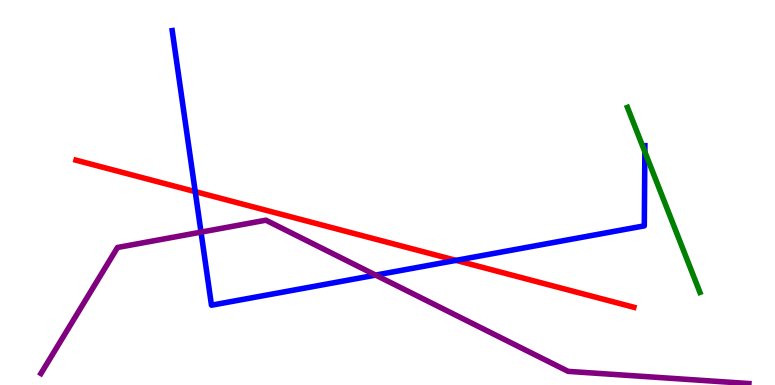[{'lines': ['blue', 'red'], 'intersections': [{'x': 2.52, 'y': 5.02}, {'x': 5.88, 'y': 3.24}]}, {'lines': ['green', 'red'], 'intersections': []}, {'lines': ['purple', 'red'], 'intersections': []}, {'lines': ['blue', 'green'], 'intersections': [{'x': 8.32, 'y': 6.06}]}, {'lines': ['blue', 'purple'], 'intersections': [{'x': 2.59, 'y': 3.97}, {'x': 4.85, 'y': 2.85}]}, {'lines': ['green', 'purple'], 'intersections': []}]